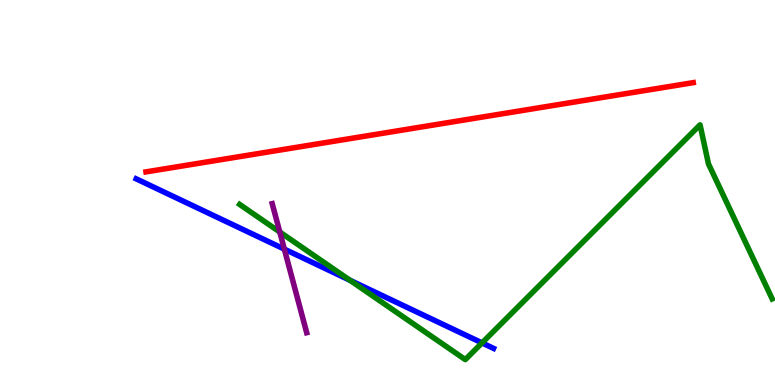[{'lines': ['blue', 'red'], 'intersections': []}, {'lines': ['green', 'red'], 'intersections': []}, {'lines': ['purple', 'red'], 'intersections': []}, {'lines': ['blue', 'green'], 'intersections': [{'x': 4.51, 'y': 2.72}, {'x': 6.22, 'y': 1.09}]}, {'lines': ['blue', 'purple'], 'intersections': [{'x': 3.67, 'y': 3.53}]}, {'lines': ['green', 'purple'], 'intersections': [{'x': 3.61, 'y': 3.97}]}]